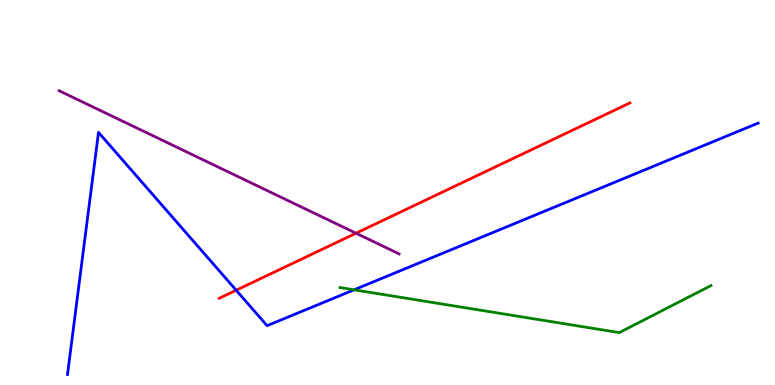[{'lines': ['blue', 'red'], 'intersections': [{'x': 3.05, 'y': 2.46}]}, {'lines': ['green', 'red'], 'intersections': []}, {'lines': ['purple', 'red'], 'intersections': [{'x': 4.59, 'y': 3.94}]}, {'lines': ['blue', 'green'], 'intersections': [{'x': 4.57, 'y': 2.47}]}, {'lines': ['blue', 'purple'], 'intersections': []}, {'lines': ['green', 'purple'], 'intersections': []}]